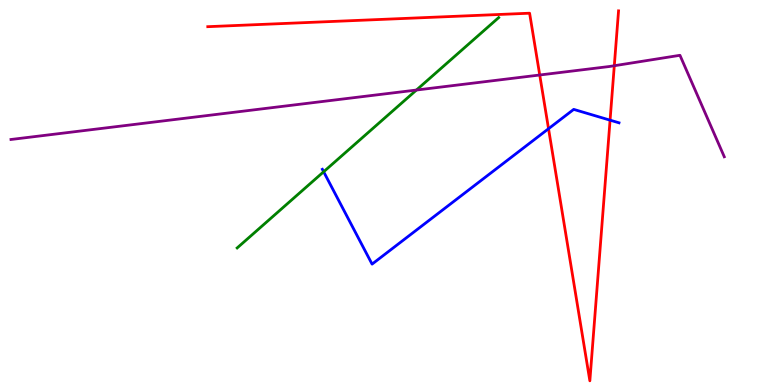[{'lines': ['blue', 'red'], 'intersections': [{'x': 7.08, 'y': 6.66}, {'x': 7.87, 'y': 6.88}]}, {'lines': ['green', 'red'], 'intersections': []}, {'lines': ['purple', 'red'], 'intersections': [{'x': 6.96, 'y': 8.05}, {'x': 7.93, 'y': 8.29}]}, {'lines': ['blue', 'green'], 'intersections': [{'x': 4.18, 'y': 5.54}]}, {'lines': ['blue', 'purple'], 'intersections': []}, {'lines': ['green', 'purple'], 'intersections': [{'x': 5.37, 'y': 7.66}]}]